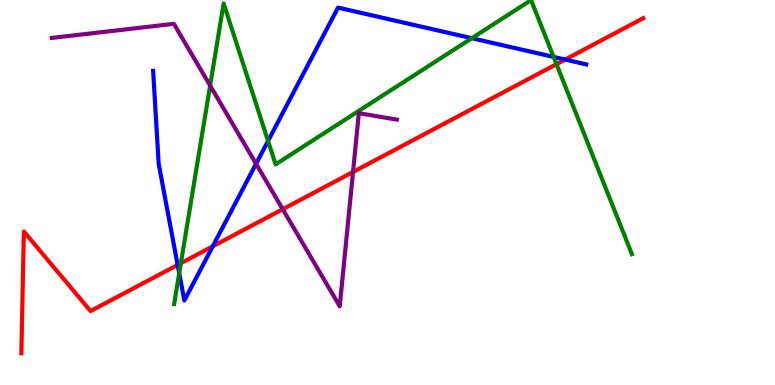[{'lines': ['blue', 'red'], 'intersections': [{'x': 2.29, 'y': 3.12}, {'x': 2.75, 'y': 3.6}, {'x': 7.29, 'y': 8.45}]}, {'lines': ['green', 'red'], 'intersections': [{'x': 2.33, 'y': 3.16}, {'x': 7.18, 'y': 8.33}]}, {'lines': ['purple', 'red'], 'intersections': [{'x': 3.65, 'y': 4.57}, {'x': 4.56, 'y': 5.53}]}, {'lines': ['blue', 'green'], 'intersections': [{'x': 2.31, 'y': 2.9}, {'x': 3.46, 'y': 6.34}, {'x': 6.09, 'y': 9.01}, {'x': 7.14, 'y': 8.52}]}, {'lines': ['blue', 'purple'], 'intersections': [{'x': 3.3, 'y': 5.75}]}, {'lines': ['green', 'purple'], 'intersections': [{'x': 2.71, 'y': 7.78}]}]